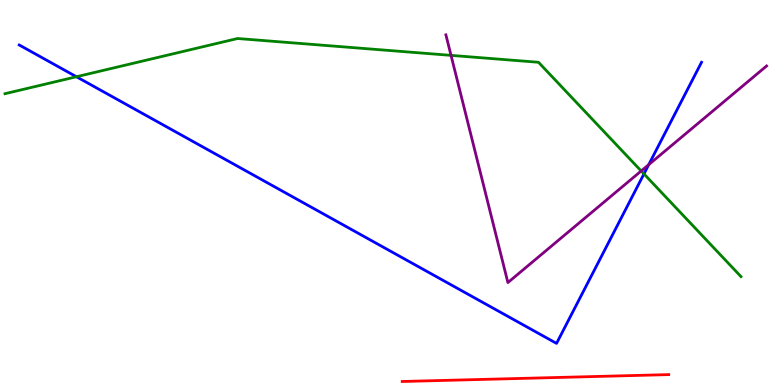[{'lines': ['blue', 'red'], 'intersections': []}, {'lines': ['green', 'red'], 'intersections': []}, {'lines': ['purple', 'red'], 'intersections': []}, {'lines': ['blue', 'green'], 'intersections': [{'x': 0.986, 'y': 8.01}, {'x': 8.31, 'y': 5.48}]}, {'lines': ['blue', 'purple'], 'intersections': [{'x': 8.37, 'y': 5.72}]}, {'lines': ['green', 'purple'], 'intersections': [{'x': 5.82, 'y': 8.56}, {'x': 8.27, 'y': 5.56}]}]